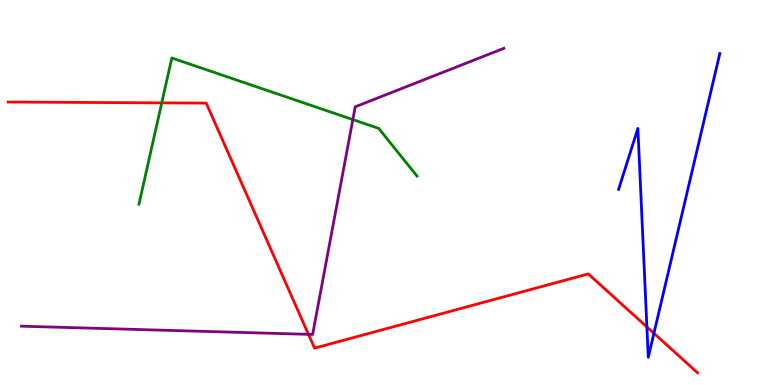[{'lines': ['blue', 'red'], 'intersections': [{'x': 8.35, 'y': 1.51}, {'x': 8.44, 'y': 1.34}]}, {'lines': ['green', 'red'], 'intersections': [{'x': 2.09, 'y': 7.33}]}, {'lines': ['purple', 'red'], 'intersections': [{'x': 3.98, 'y': 1.32}]}, {'lines': ['blue', 'green'], 'intersections': []}, {'lines': ['blue', 'purple'], 'intersections': []}, {'lines': ['green', 'purple'], 'intersections': [{'x': 4.55, 'y': 6.89}]}]